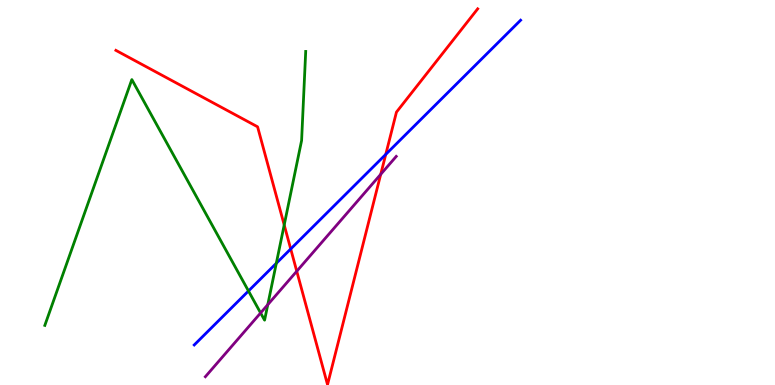[{'lines': ['blue', 'red'], 'intersections': [{'x': 3.75, 'y': 3.53}, {'x': 4.98, 'y': 5.99}]}, {'lines': ['green', 'red'], 'intersections': [{'x': 3.67, 'y': 4.16}]}, {'lines': ['purple', 'red'], 'intersections': [{'x': 3.83, 'y': 2.96}, {'x': 4.91, 'y': 5.47}]}, {'lines': ['blue', 'green'], 'intersections': [{'x': 3.21, 'y': 2.44}, {'x': 3.57, 'y': 3.16}]}, {'lines': ['blue', 'purple'], 'intersections': []}, {'lines': ['green', 'purple'], 'intersections': [{'x': 3.36, 'y': 1.87}, {'x': 3.46, 'y': 2.09}]}]